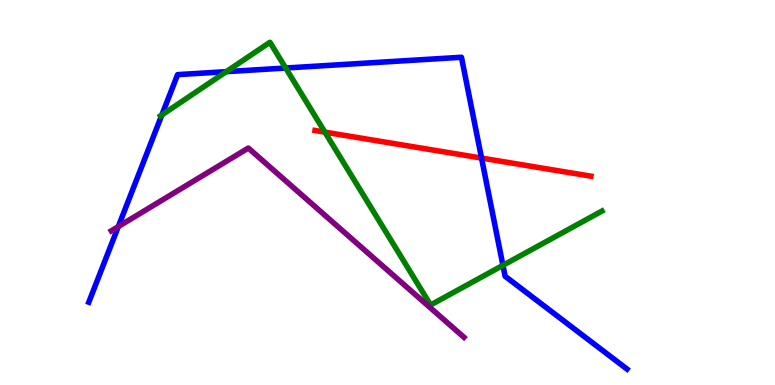[{'lines': ['blue', 'red'], 'intersections': [{'x': 6.21, 'y': 5.89}]}, {'lines': ['green', 'red'], 'intersections': [{'x': 4.19, 'y': 6.57}]}, {'lines': ['purple', 'red'], 'intersections': []}, {'lines': ['blue', 'green'], 'intersections': [{'x': 2.09, 'y': 7.01}, {'x': 2.92, 'y': 8.14}, {'x': 3.69, 'y': 8.23}, {'x': 6.49, 'y': 3.11}]}, {'lines': ['blue', 'purple'], 'intersections': [{'x': 1.53, 'y': 4.11}]}, {'lines': ['green', 'purple'], 'intersections': []}]